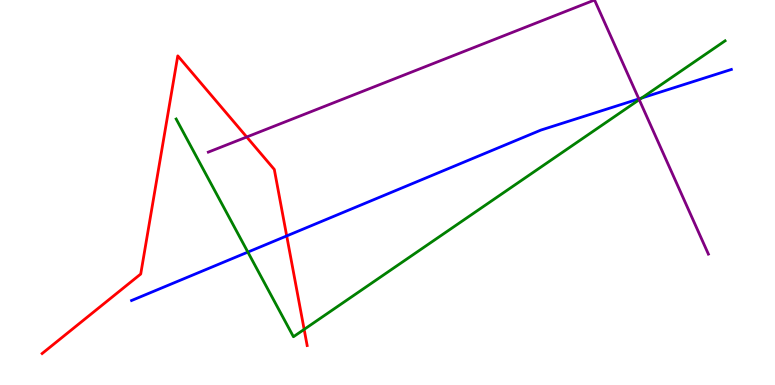[{'lines': ['blue', 'red'], 'intersections': [{'x': 3.7, 'y': 3.87}]}, {'lines': ['green', 'red'], 'intersections': [{'x': 3.92, 'y': 1.44}]}, {'lines': ['purple', 'red'], 'intersections': [{'x': 3.18, 'y': 6.44}]}, {'lines': ['blue', 'green'], 'intersections': [{'x': 3.2, 'y': 3.45}, {'x': 8.28, 'y': 7.45}]}, {'lines': ['blue', 'purple'], 'intersections': [{'x': 8.24, 'y': 7.43}]}, {'lines': ['green', 'purple'], 'intersections': [{'x': 8.25, 'y': 7.41}]}]